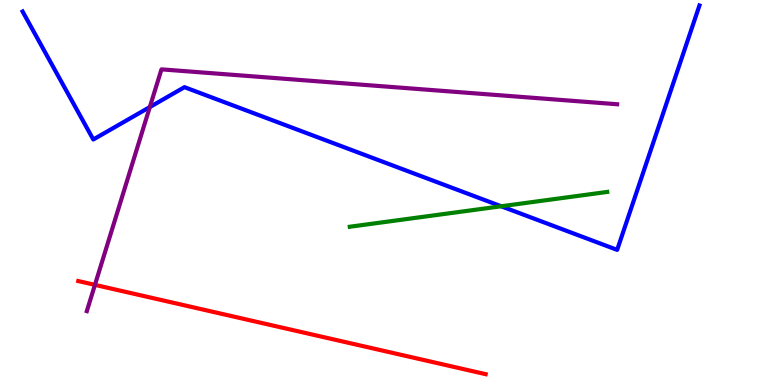[{'lines': ['blue', 'red'], 'intersections': []}, {'lines': ['green', 'red'], 'intersections': []}, {'lines': ['purple', 'red'], 'intersections': [{'x': 1.22, 'y': 2.6}]}, {'lines': ['blue', 'green'], 'intersections': [{'x': 6.47, 'y': 4.64}]}, {'lines': ['blue', 'purple'], 'intersections': [{'x': 1.93, 'y': 7.22}]}, {'lines': ['green', 'purple'], 'intersections': []}]